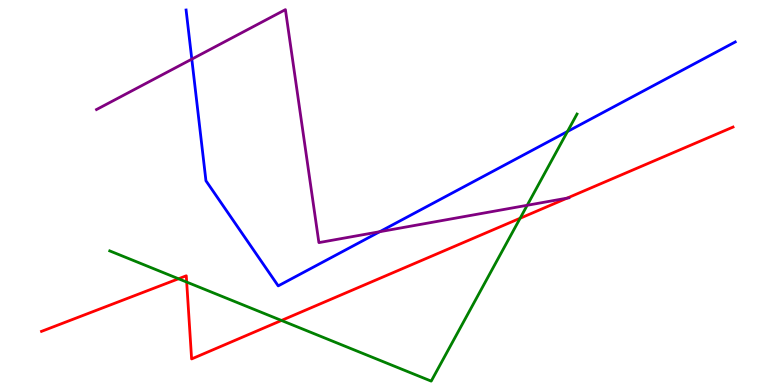[{'lines': ['blue', 'red'], 'intersections': []}, {'lines': ['green', 'red'], 'intersections': [{'x': 2.3, 'y': 2.76}, {'x': 2.41, 'y': 2.67}, {'x': 3.63, 'y': 1.68}, {'x': 6.71, 'y': 4.33}]}, {'lines': ['purple', 'red'], 'intersections': [{'x': 7.32, 'y': 4.85}]}, {'lines': ['blue', 'green'], 'intersections': [{'x': 7.32, 'y': 6.58}]}, {'lines': ['blue', 'purple'], 'intersections': [{'x': 2.47, 'y': 8.46}, {'x': 4.9, 'y': 3.98}]}, {'lines': ['green', 'purple'], 'intersections': [{'x': 6.8, 'y': 4.67}]}]